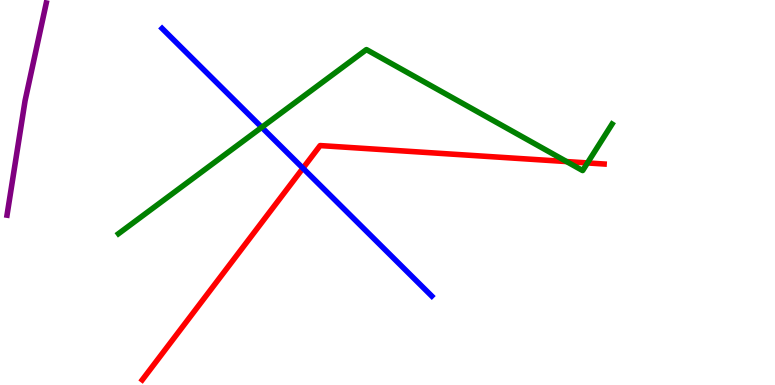[{'lines': ['blue', 'red'], 'intersections': [{'x': 3.91, 'y': 5.63}]}, {'lines': ['green', 'red'], 'intersections': [{'x': 7.31, 'y': 5.8}, {'x': 7.58, 'y': 5.77}]}, {'lines': ['purple', 'red'], 'intersections': []}, {'lines': ['blue', 'green'], 'intersections': [{'x': 3.38, 'y': 6.69}]}, {'lines': ['blue', 'purple'], 'intersections': []}, {'lines': ['green', 'purple'], 'intersections': []}]